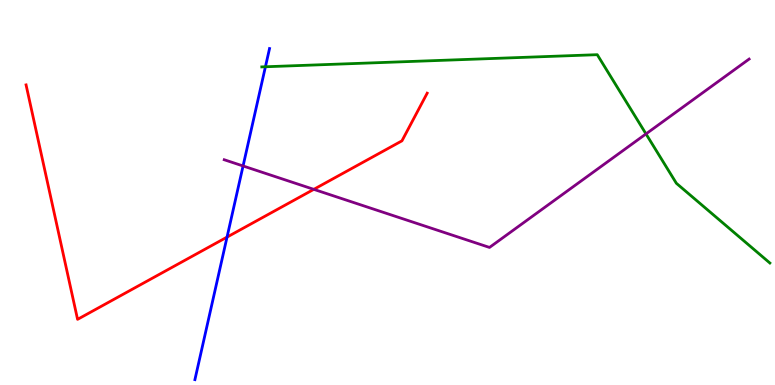[{'lines': ['blue', 'red'], 'intersections': [{'x': 2.93, 'y': 3.84}]}, {'lines': ['green', 'red'], 'intersections': []}, {'lines': ['purple', 'red'], 'intersections': [{'x': 4.05, 'y': 5.08}]}, {'lines': ['blue', 'green'], 'intersections': [{'x': 3.42, 'y': 8.27}]}, {'lines': ['blue', 'purple'], 'intersections': [{'x': 3.14, 'y': 5.69}]}, {'lines': ['green', 'purple'], 'intersections': [{'x': 8.34, 'y': 6.52}]}]